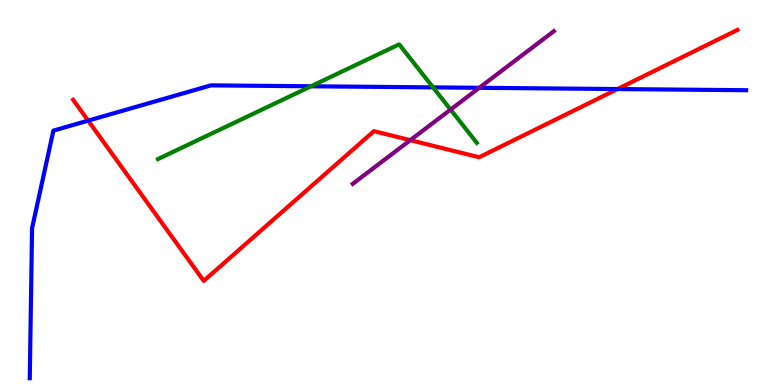[{'lines': ['blue', 'red'], 'intersections': [{'x': 1.14, 'y': 6.87}, {'x': 7.97, 'y': 7.69}]}, {'lines': ['green', 'red'], 'intersections': []}, {'lines': ['purple', 'red'], 'intersections': [{'x': 5.29, 'y': 6.36}]}, {'lines': ['blue', 'green'], 'intersections': [{'x': 4.01, 'y': 7.76}, {'x': 5.59, 'y': 7.73}]}, {'lines': ['blue', 'purple'], 'intersections': [{'x': 6.18, 'y': 7.72}]}, {'lines': ['green', 'purple'], 'intersections': [{'x': 5.81, 'y': 7.15}]}]